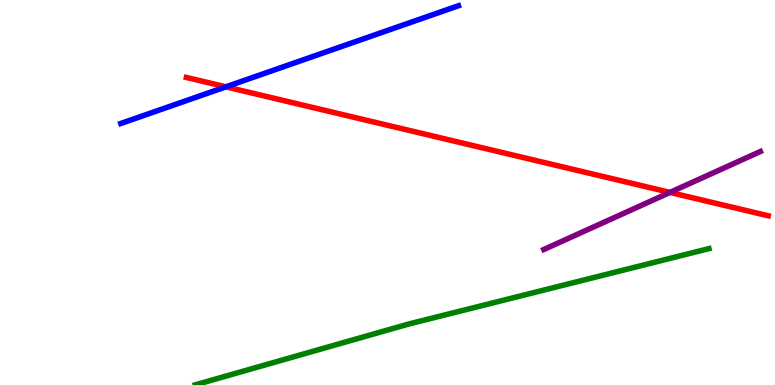[{'lines': ['blue', 'red'], 'intersections': [{'x': 2.91, 'y': 7.74}]}, {'lines': ['green', 'red'], 'intersections': []}, {'lines': ['purple', 'red'], 'intersections': [{'x': 8.64, 'y': 5.0}]}, {'lines': ['blue', 'green'], 'intersections': []}, {'lines': ['blue', 'purple'], 'intersections': []}, {'lines': ['green', 'purple'], 'intersections': []}]